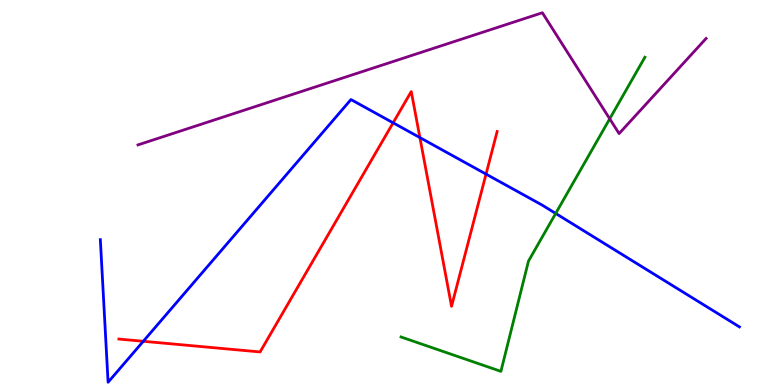[{'lines': ['blue', 'red'], 'intersections': [{'x': 1.85, 'y': 1.14}, {'x': 5.07, 'y': 6.81}, {'x': 5.42, 'y': 6.43}, {'x': 6.27, 'y': 5.48}]}, {'lines': ['green', 'red'], 'intersections': []}, {'lines': ['purple', 'red'], 'intersections': []}, {'lines': ['blue', 'green'], 'intersections': [{'x': 7.17, 'y': 4.46}]}, {'lines': ['blue', 'purple'], 'intersections': []}, {'lines': ['green', 'purple'], 'intersections': [{'x': 7.87, 'y': 6.91}]}]